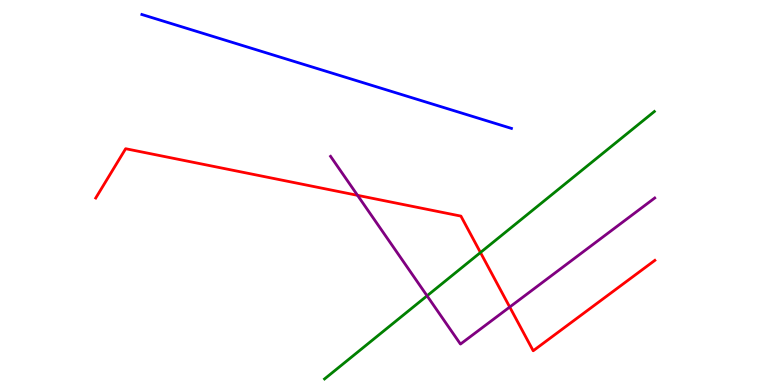[{'lines': ['blue', 'red'], 'intersections': []}, {'lines': ['green', 'red'], 'intersections': [{'x': 6.2, 'y': 3.44}]}, {'lines': ['purple', 'red'], 'intersections': [{'x': 4.61, 'y': 4.93}, {'x': 6.58, 'y': 2.02}]}, {'lines': ['blue', 'green'], 'intersections': []}, {'lines': ['blue', 'purple'], 'intersections': []}, {'lines': ['green', 'purple'], 'intersections': [{'x': 5.51, 'y': 2.32}]}]